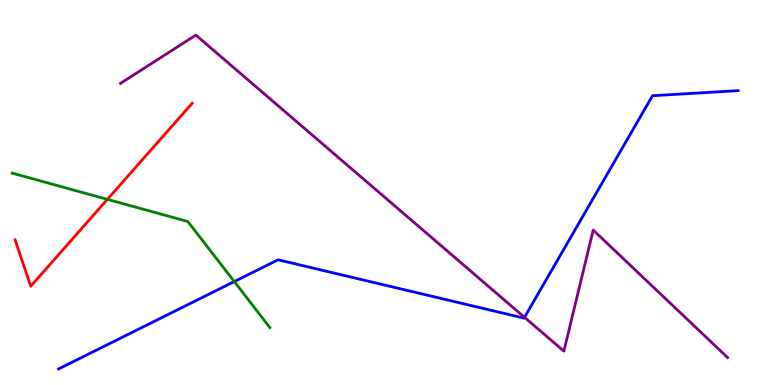[{'lines': ['blue', 'red'], 'intersections': []}, {'lines': ['green', 'red'], 'intersections': [{'x': 1.39, 'y': 4.82}]}, {'lines': ['purple', 'red'], 'intersections': []}, {'lines': ['blue', 'green'], 'intersections': [{'x': 3.02, 'y': 2.69}]}, {'lines': ['blue', 'purple'], 'intersections': [{'x': 6.77, 'y': 1.76}]}, {'lines': ['green', 'purple'], 'intersections': []}]